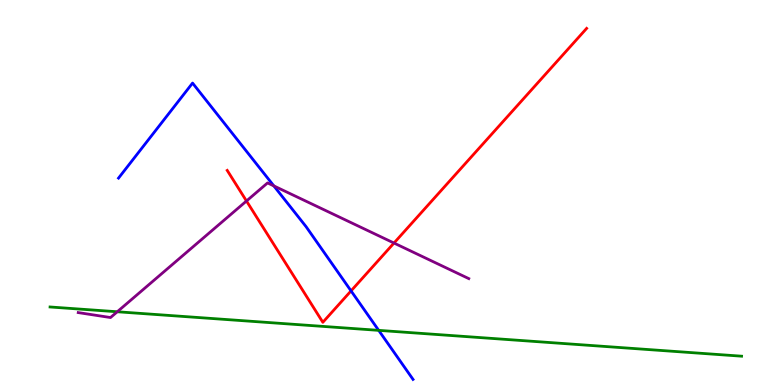[{'lines': ['blue', 'red'], 'intersections': [{'x': 4.53, 'y': 2.44}]}, {'lines': ['green', 'red'], 'intersections': []}, {'lines': ['purple', 'red'], 'intersections': [{'x': 3.18, 'y': 4.78}, {'x': 5.08, 'y': 3.69}]}, {'lines': ['blue', 'green'], 'intersections': [{'x': 4.89, 'y': 1.42}]}, {'lines': ['blue', 'purple'], 'intersections': [{'x': 3.53, 'y': 5.17}]}, {'lines': ['green', 'purple'], 'intersections': [{'x': 1.51, 'y': 1.9}]}]